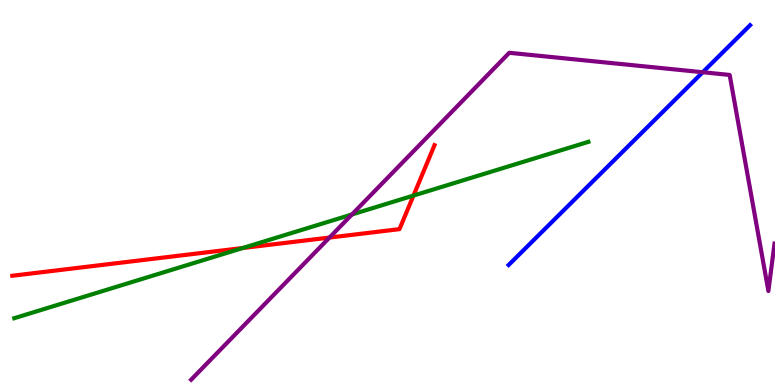[{'lines': ['blue', 'red'], 'intersections': []}, {'lines': ['green', 'red'], 'intersections': [{'x': 3.13, 'y': 3.56}, {'x': 5.34, 'y': 4.92}]}, {'lines': ['purple', 'red'], 'intersections': [{'x': 4.25, 'y': 3.83}]}, {'lines': ['blue', 'green'], 'intersections': []}, {'lines': ['blue', 'purple'], 'intersections': [{'x': 9.07, 'y': 8.12}]}, {'lines': ['green', 'purple'], 'intersections': [{'x': 4.54, 'y': 4.43}]}]